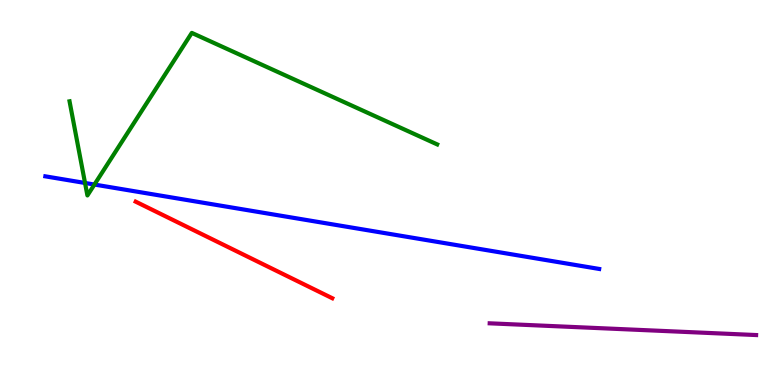[{'lines': ['blue', 'red'], 'intersections': []}, {'lines': ['green', 'red'], 'intersections': []}, {'lines': ['purple', 'red'], 'intersections': []}, {'lines': ['blue', 'green'], 'intersections': [{'x': 1.1, 'y': 5.25}, {'x': 1.22, 'y': 5.21}]}, {'lines': ['blue', 'purple'], 'intersections': []}, {'lines': ['green', 'purple'], 'intersections': []}]